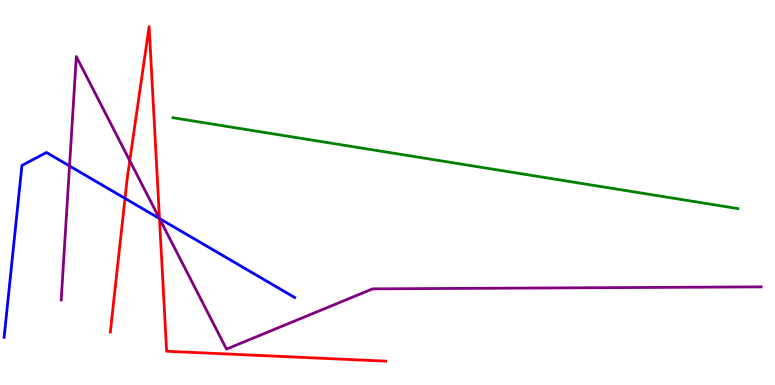[{'lines': ['blue', 'red'], 'intersections': [{'x': 1.61, 'y': 4.85}, {'x': 2.06, 'y': 4.32}]}, {'lines': ['green', 'red'], 'intersections': []}, {'lines': ['purple', 'red'], 'intersections': [{'x': 1.67, 'y': 5.83}, {'x': 2.06, 'y': 4.32}]}, {'lines': ['blue', 'green'], 'intersections': []}, {'lines': ['blue', 'purple'], 'intersections': [{'x': 0.897, 'y': 5.69}, {'x': 2.06, 'y': 4.32}]}, {'lines': ['green', 'purple'], 'intersections': []}]